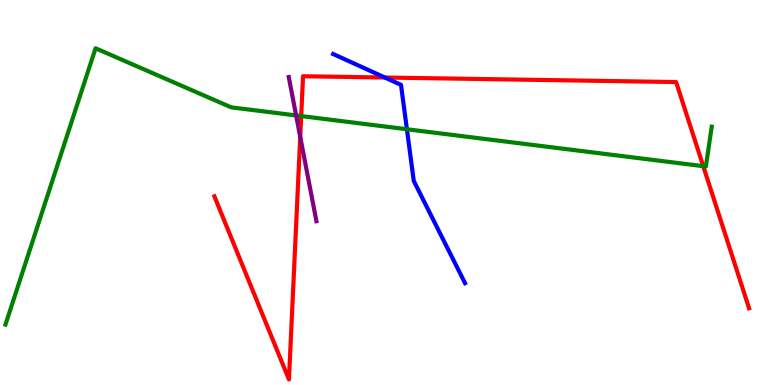[{'lines': ['blue', 'red'], 'intersections': [{'x': 4.97, 'y': 7.99}]}, {'lines': ['green', 'red'], 'intersections': [{'x': 3.89, 'y': 6.99}, {'x': 9.07, 'y': 5.68}]}, {'lines': ['purple', 'red'], 'intersections': [{'x': 3.87, 'y': 6.45}]}, {'lines': ['blue', 'green'], 'intersections': [{'x': 5.25, 'y': 6.64}]}, {'lines': ['blue', 'purple'], 'intersections': []}, {'lines': ['green', 'purple'], 'intersections': [{'x': 3.82, 'y': 7.0}]}]